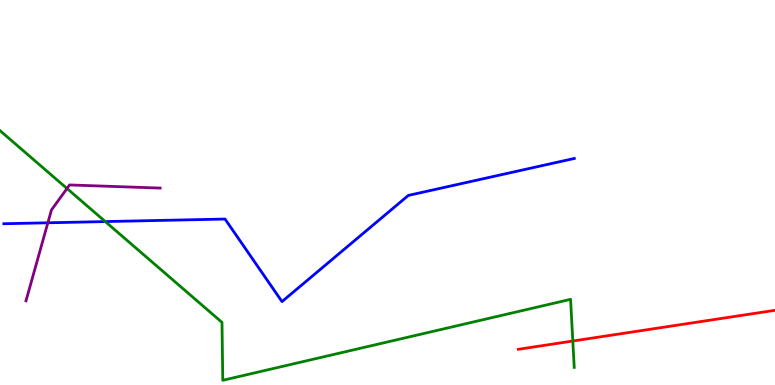[{'lines': ['blue', 'red'], 'intersections': []}, {'lines': ['green', 'red'], 'intersections': [{'x': 7.39, 'y': 1.14}]}, {'lines': ['purple', 'red'], 'intersections': []}, {'lines': ['blue', 'green'], 'intersections': [{'x': 1.36, 'y': 4.24}]}, {'lines': ['blue', 'purple'], 'intersections': [{'x': 0.617, 'y': 4.21}]}, {'lines': ['green', 'purple'], 'intersections': [{'x': 0.865, 'y': 5.1}]}]